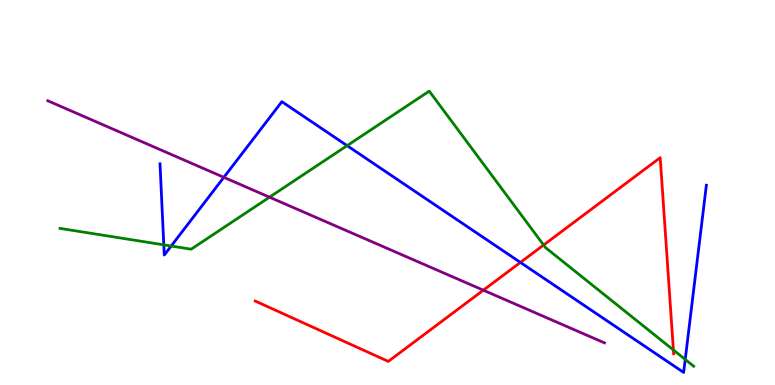[{'lines': ['blue', 'red'], 'intersections': [{'x': 6.71, 'y': 3.18}]}, {'lines': ['green', 'red'], 'intersections': [{'x': 7.01, 'y': 3.64}, {'x': 8.69, 'y': 0.909}]}, {'lines': ['purple', 'red'], 'intersections': [{'x': 6.24, 'y': 2.46}]}, {'lines': ['blue', 'green'], 'intersections': [{'x': 2.11, 'y': 3.64}, {'x': 2.21, 'y': 3.61}, {'x': 4.48, 'y': 6.22}, {'x': 8.84, 'y': 0.664}]}, {'lines': ['blue', 'purple'], 'intersections': [{'x': 2.89, 'y': 5.39}]}, {'lines': ['green', 'purple'], 'intersections': [{'x': 3.48, 'y': 4.88}]}]